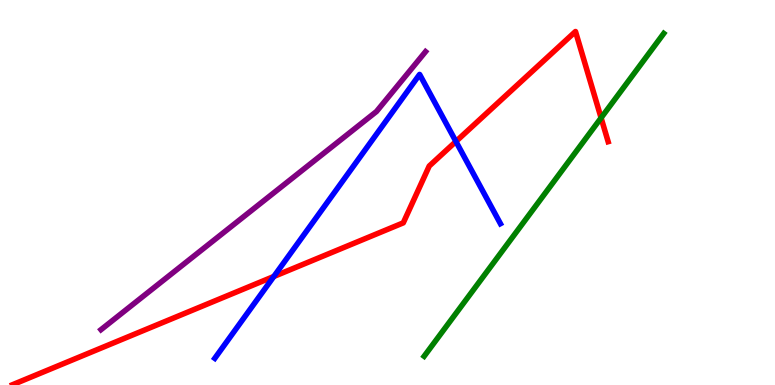[{'lines': ['blue', 'red'], 'intersections': [{'x': 3.53, 'y': 2.82}, {'x': 5.88, 'y': 6.33}]}, {'lines': ['green', 'red'], 'intersections': [{'x': 7.76, 'y': 6.94}]}, {'lines': ['purple', 'red'], 'intersections': []}, {'lines': ['blue', 'green'], 'intersections': []}, {'lines': ['blue', 'purple'], 'intersections': []}, {'lines': ['green', 'purple'], 'intersections': []}]